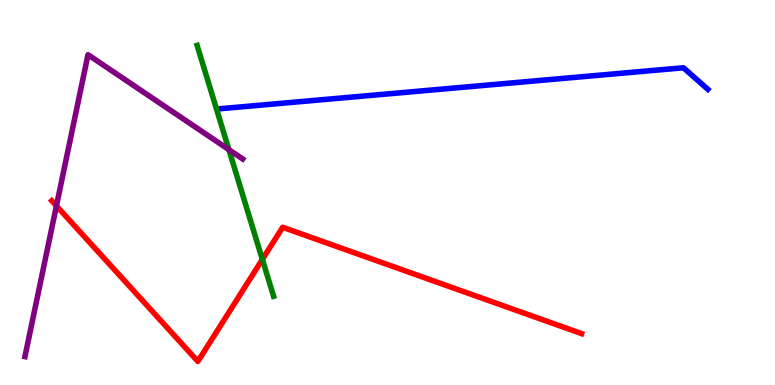[{'lines': ['blue', 'red'], 'intersections': []}, {'lines': ['green', 'red'], 'intersections': [{'x': 3.39, 'y': 3.26}]}, {'lines': ['purple', 'red'], 'intersections': [{'x': 0.728, 'y': 4.65}]}, {'lines': ['blue', 'green'], 'intersections': []}, {'lines': ['blue', 'purple'], 'intersections': []}, {'lines': ['green', 'purple'], 'intersections': [{'x': 2.95, 'y': 6.11}]}]